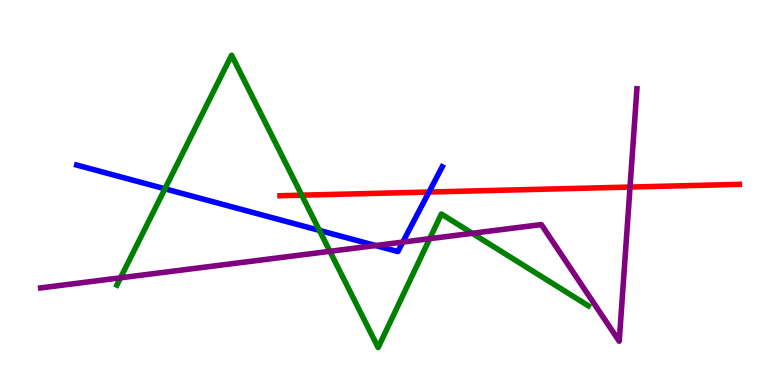[{'lines': ['blue', 'red'], 'intersections': [{'x': 5.54, 'y': 5.01}]}, {'lines': ['green', 'red'], 'intersections': [{'x': 3.89, 'y': 4.93}]}, {'lines': ['purple', 'red'], 'intersections': [{'x': 8.13, 'y': 5.14}]}, {'lines': ['blue', 'green'], 'intersections': [{'x': 2.13, 'y': 5.1}, {'x': 4.12, 'y': 4.02}]}, {'lines': ['blue', 'purple'], 'intersections': [{'x': 4.85, 'y': 3.62}, {'x': 5.2, 'y': 3.71}]}, {'lines': ['green', 'purple'], 'intersections': [{'x': 1.56, 'y': 2.78}, {'x': 4.26, 'y': 3.47}, {'x': 5.54, 'y': 3.8}, {'x': 6.09, 'y': 3.94}]}]